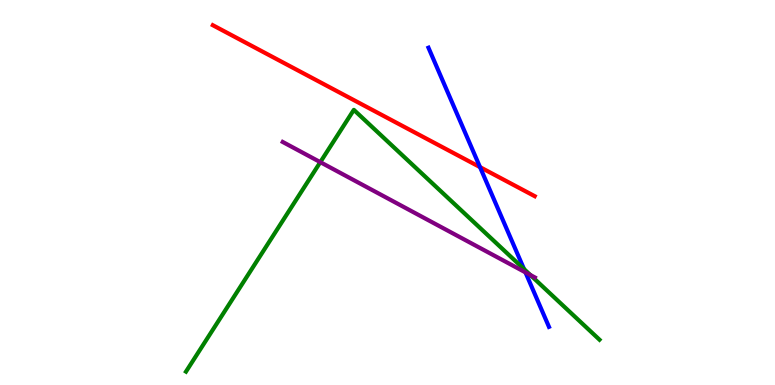[{'lines': ['blue', 'red'], 'intersections': [{'x': 6.19, 'y': 5.66}]}, {'lines': ['green', 'red'], 'intersections': []}, {'lines': ['purple', 'red'], 'intersections': []}, {'lines': ['blue', 'green'], 'intersections': [{'x': 6.76, 'y': 3.01}]}, {'lines': ['blue', 'purple'], 'intersections': [{'x': 6.78, 'y': 2.93}]}, {'lines': ['green', 'purple'], 'intersections': [{'x': 4.13, 'y': 5.79}, {'x': 6.84, 'y': 2.86}]}]